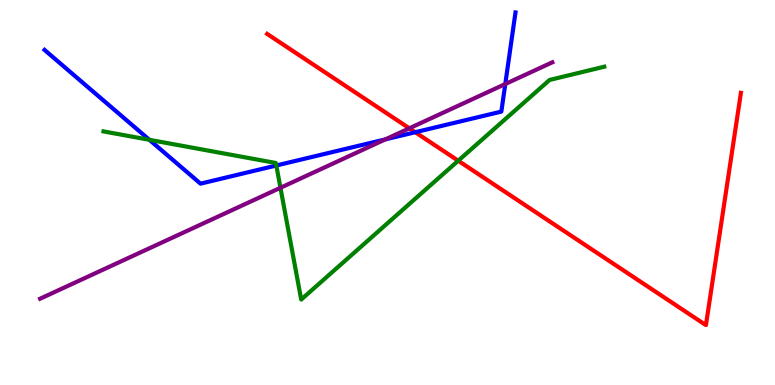[{'lines': ['blue', 'red'], 'intersections': [{'x': 5.36, 'y': 6.57}]}, {'lines': ['green', 'red'], 'intersections': [{'x': 5.91, 'y': 5.83}]}, {'lines': ['purple', 'red'], 'intersections': [{'x': 5.28, 'y': 6.67}]}, {'lines': ['blue', 'green'], 'intersections': [{'x': 1.93, 'y': 6.37}, {'x': 3.57, 'y': 5.7}]}, {'lines': ['blue', 'purple'], 'intersections': [{'x': 4.97, 'y': 6.38}, {'x': 6.52, 'y': 7.82}]}, {'lines': ['green', 'purple'], 'intersections': [{'x': 3.62, 'y': 5.12}]}]